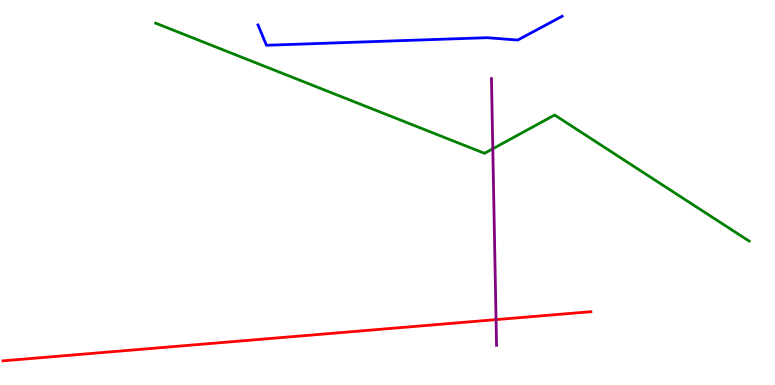[{'lines': ['blue', 'red'], 'intersections': []}, {'lines': ['green', 'red'], 'intersections': []}, {'lines': ['purple', 'red'], 'intersections': [{'x': 6.4, 'y': 1.7}]}, {'lines': ['blue', 'green'], 'intersections': []}, {'lines': ['blue', 'purple'], 'intersections': []}, {'lines': ['green', 'purple'], 'intersections': [{'x': 6.36, 'y': 6.14}]}]